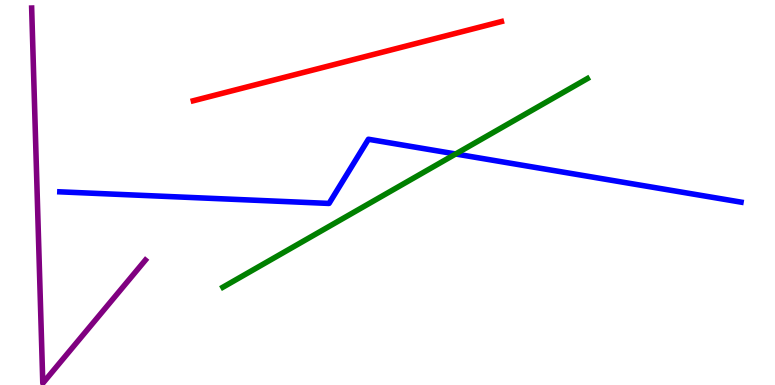[{'lines': ['blue', 'red'], 'intersections': []}, {'lines': ['green', 'red'], 'intersections': []}, {'lines': ['purple', 'red'], 'intersections': []}, {'lines': ['blue', 'green'], 'intersections': [{'x': 5.88, 'y': 6.0}]}, {'lines': ['blue', 'purple'], 'intersections': []}, {'lines': ['green', 'purple'], 'intersections': []}]